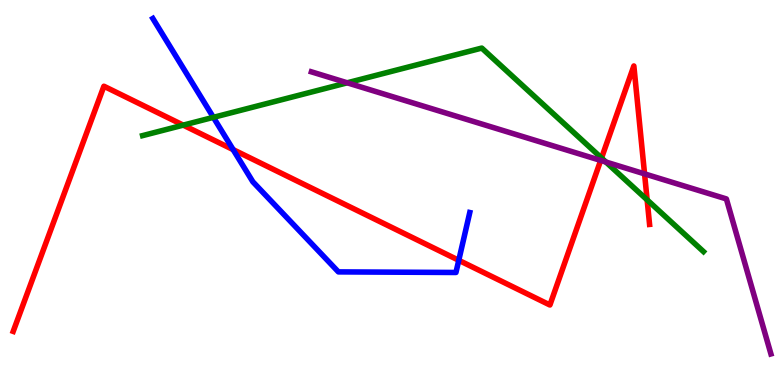[{'lines': ['blue', 'red'], 'intersections': [{'x': 3.01, 'y': 6.11}, {'x': 5.92, 'y': 3.24}]}, {'lines': ['green', 'red'], 'intersections': [{'x': 2.36, 'y': 6.75}, {'x': 7.76, 'y': 5.9}, {'x': 8.35, 'y': 4.81}]}, {'lines': ['purple', 'red'], 'intersections': [{'x': 7.75, 'y': 5.83}, {'x': 8.32, 'y': 5.48}]}, {'lines': ['blue', 'green'], 'intersections': [{'x': 2.75, 'y': 6.95}]}, {'lines': ['blue', 'purple'], 'intersections': []}, {'lines': ['green', 'purple'], 'intersections': [{'x': 4.48, 'y': 7.85}, {'x': 7.82, 'y': 5.79}]}]